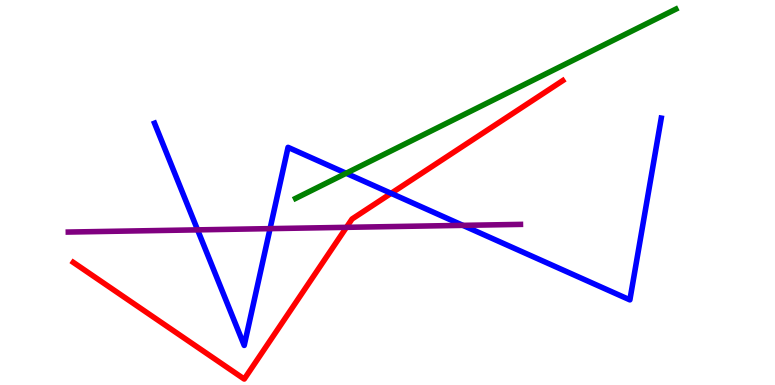[{'lines': ['blue', 'red'], 'intersections': [{'x': 5.05, 'y': 4.98}]}, {'lines': ['green', 'red'], 'intersections': []}, {'lines': ['purple', 'red'], 'intersections': [{'x': 4.47, 'y': 4.1}]}, {'lines': ['blue', 'green'], 'intersections': [{'x': 4.47, 'y': 5.5}]}, {'lines': ['blue', 'purple'], 'intersections': [{'x': 2.55, 'y': 4.03}, {'x': 3.48, 'y': 4.06}, {'x': 5.97, 'y': 4.15}]}, {'lines': ['green', 'purple'], 'intersections': []}]